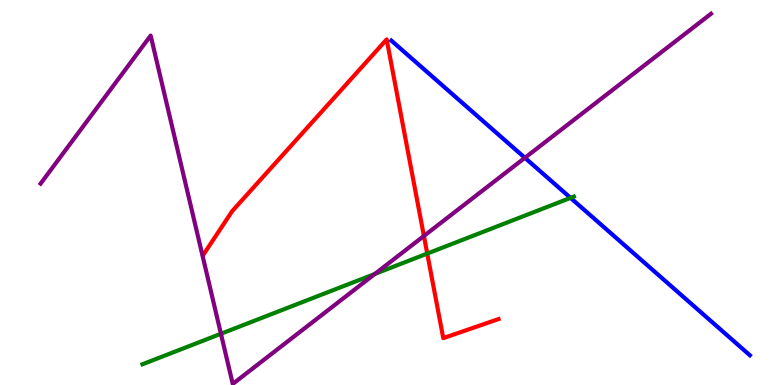[{'lines': ['blue', 'red'], 'intersections': []}, {'lines': ['green', 'red'], 'intersections': [{'x': 5.51, 'y': 3.41}]}, {'lines': ['purple', 'red'], 'intersections': [{'x': 5.47, 'y': 3.87}]}, {'lines': ['blue', 'green'], 'intersections': [{'x': 7.36, 'y': 4.86}]}, {'lines': ['blue', 'purple'], 'intersections': [{'x': 6.77, 'y': 5.9}]}, {'lines': ['green', 'purple'], 'intersections': [{'x': 2.85, 'y': 1.33}, {'x': 4.84, 'y': 2.88}]}]